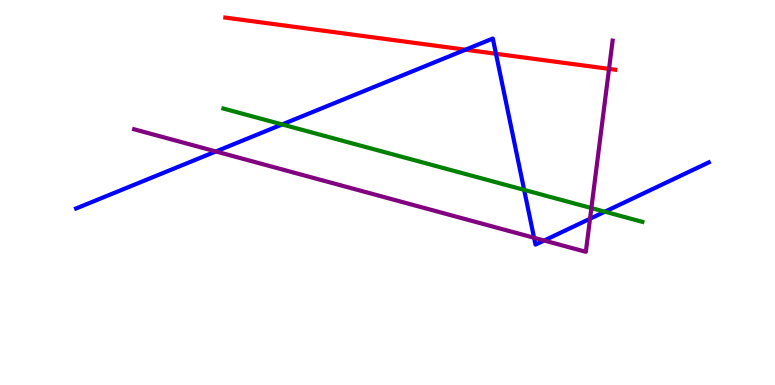[{'lines': ['blue', 'red'], 'intersections': [{'x': 6.01, 'y': 8.71}, {'x': 6.4, 'y': 8.6}]}, {'lines': ['green', 'red'], 'intersections': []}, {'lines': ['purple', 'red'], 'intersections': [{'x': 7.86, 'y': 8.21}]}, {'lines': ['blue', 'green'], 'intersections': [{'x': 3.64, 'y': 6.77}, {'x': 6.76, 'y': 5.07}, {'x': 7.8, 'y': 4.5}]}, {'lines': ['blue', 'purple'], 'intersections': [{'x': 2.79, 'y': 6.07}, {'x': 6.89, 'y': 3.82}, {'x': 7.02, 'y': 3.75}, {'x': 7.61, 'y': 4.32}]}, {'lines': ['green', 'purple'], 'intersections': [{'x': 7.63, 'y': 4.6}]}]